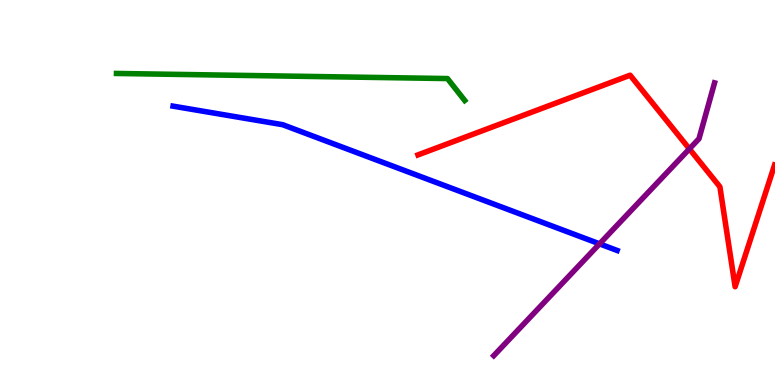[{'lines': ['blue', 'red'], 'intersections': []}, {'lines': ['green', 'red'], 'intersections': []}, {'lines': ['purple', 'red'], 'intersections': [{'x': 8.9, 'y': 6.13}]}, {'lines': ['blue', 'green'], 'intersections': []}, {'lines': ['blue', 'purple'], 'intersections': [{'x': 7.74, 'y': 3.67}]}, {'lines': ['green', 'purple'], 'intersections': []}]